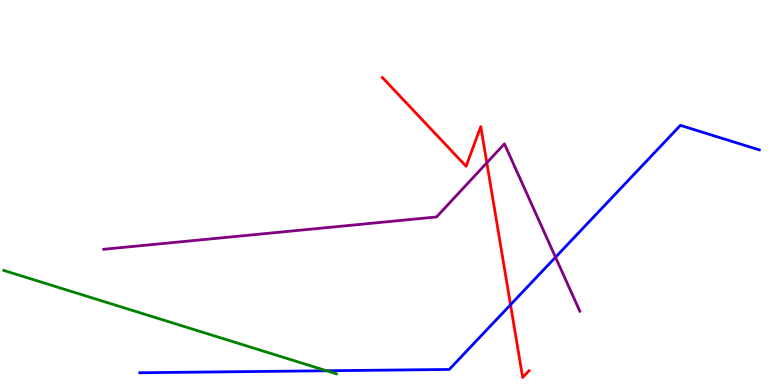[{'lines': ['blue', 'red'], 'intersections': [{'x': 6.59, 'y': 2.08}]}, {'lines': ['green', 'red'], 'intersections': []}, {'lines': ['purple', 'red'], 'intersections': [{'x': 6.28, 'y': 5.77}]}, {'lines': ['blue', 'green'], 'intersections': [{'x': 4.21, 'y': 0.37}]}, {'lines': ['blue', 'purple'], 'intersections': [{'x': 7.17, 'y': 3.32}]}, {'lines': ['green', 'purple'], 'intersections': []}]